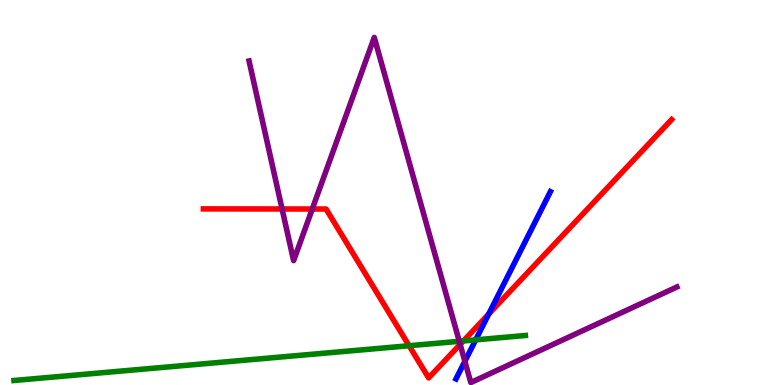[{'lines': ['blue', 'red'], 'intersections': [{'x': 6.31, 'y': 1.84}]}, {'lines': ['green', 'red'], 'intersections': [{'x': 5.28, 'y': 1.02}, {'x': 5.98, 'y': 1.14}]}, {'lines': ['purple', 'red'], 'intersections': [{'x': 3.64, 'y': 4.57}, {'x': 4.03, 'y': 4.57}, {'x': 5.94, 'y': 1.05}]}, {'lines': ['blue', 'green'], 'intersections': [{'x': 6.14, 'y': 1.17}]}, {'lines': ['blue', 'purple'], 'intersections': [{'x': 6.0, 'y': 0.616}]}, {'lines': ['green', 'purple'], 'intersections': [{'x': 5.93, 'y': 1.13}]}]